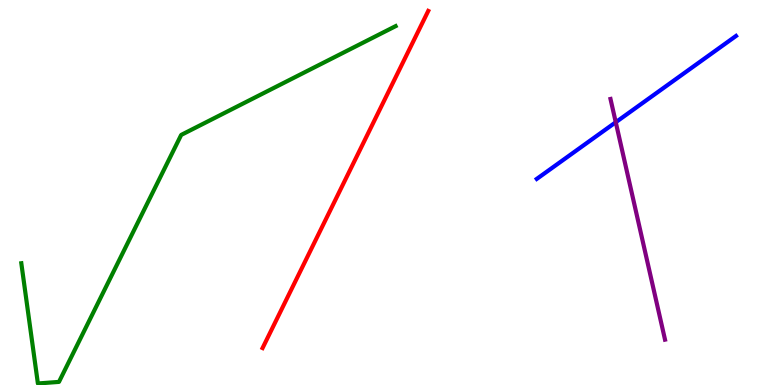[{'lines': ['blue', 'red'], 'intersections': []}, {'lines': ['green', 'red'], 'intersections': []}, {'lines': ['purple', 'red'], 'intersections': []}, {'lines': ['blue', 'green'], 'intersections': []}, {'lines': ['blue', 'purple'], 'intersections': [{'x': 7.95, 'y': 6.83}]}, {'lines': ['green', 'purple'], 'intersections': []}]